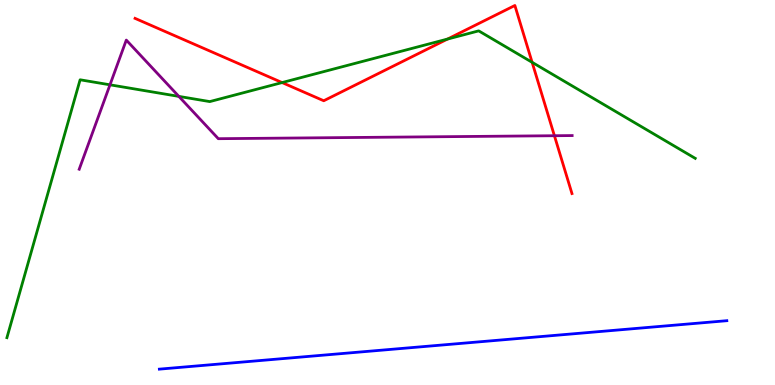[{'lines': ['blue', 'red'], 'intersections': []}, {'lines': ['green', 'red'], 'intersections': [{'x': 3.64, 'y': 7.86}, {'x': 5.77, 'y': 8.99}, {'x': 6.87, 'y': 8.38}]}, {'lines': ['purple', 'red'], 'intersections': [{'x': 7.15, 'y': 6.47}]}, {'lines': ['blue', 'green'], 'intersections': []}, {'lines': ['blue', 'purple'], 'intersections': []}, {'lines': ['green', 'purple'], 'intersections': [{'x': 1.42, 'y': 7.8}, {'x': 2.31, 'y': 7.5}]}]